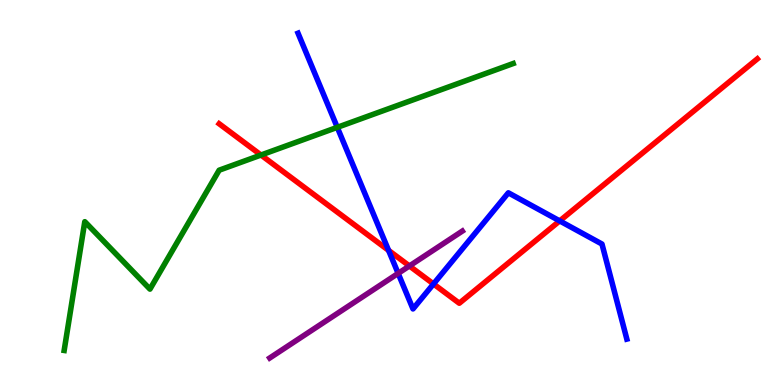[{'lines': ['blue', 'red'], 'intersections': [{'x': 5.01, 'y': 3.5}, {'x': 5.59, 'y': 2.62}, {'x': 7.22, 'y': 4.26}]}, {'lines': ['green', 'red'], 'intersections': [{'x': 3.37, 'y': 5.97}]}, {'lines': ['purple', 'red'], 'intersections': [{'x': 5.28, 'y': 3.09}]}, {'lines': ['blue', 'green'], 'intersections': [{'x': 4.35, 'y': 6.69}]}, {'lines': ['blue', 'purple'], 'intersections': [{'x': 5.14, 'y': 2.9}]}, {'lines': ['green', 'purple'], 'intersections': []}]